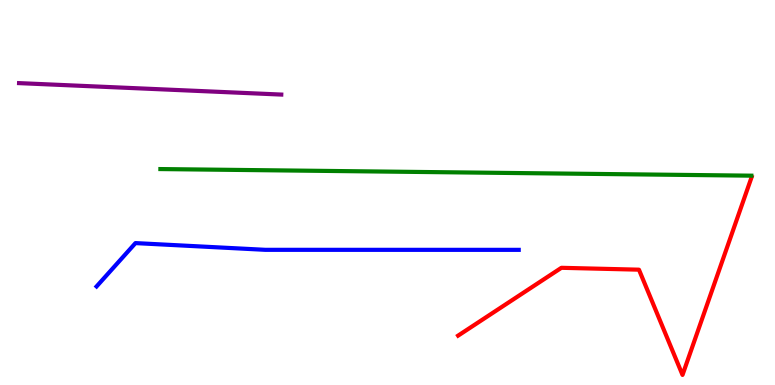[{'lines': ['blue', 'red'], 'intersections': []}, {'lines': ['green', 'red'], 'intersections': []}, {'lines': ['purple', 'red'], 'intersections': []}, {'lines': ['blue', 'green'], 'intersections': []}, {'lines': ['blue', 'purple'], 'intersections': []}, {'lines': ['green', 'purple'], 'intersections': []}]